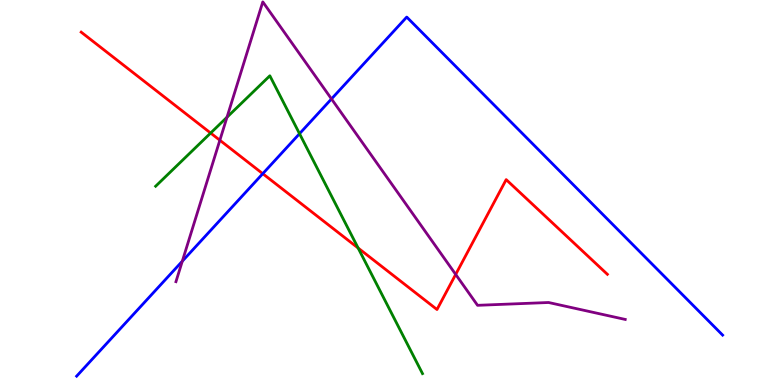[{'lines': ['blue', 'red'], 'intersections': [{'x': 3.39, 'y': 5.49}]}, {'lines': ['green', 'red'], 'intersections': [{'x': 2.72, 'y': 6.54}, {'x': 4.62, 'y': 3.56}]}, {'lines': ['purple', 'red'], 'intersections': [{'x': 2.84, 'y': 6.36}, {'x': 5.88, 'y': 2.87}]}, {'lines': ['blue', 'green'], 'intersections': [{'x': 3.86, 'y': 6.53}]}, {'lines': ['blue', 'purple'], 'intersections': [{'x': 2.35, 'y': 3.22}, {'x': 4.28, 'y': 7.43}]}, {'lines': ['green', 'purple'], 'intersections': [{'x': 2.93, 'y': 6.96}]}]